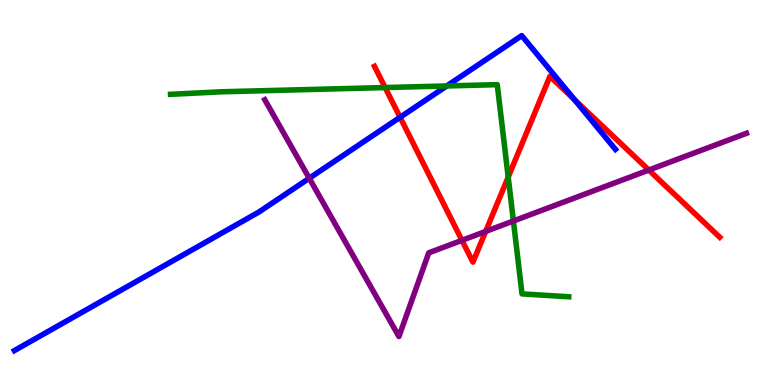[{'lines': ['blue', 'red'], 'intersections': [{'x': 5.16, 'y': 6.95}, {'x': 7.41, 'y': 7.41}]}, {'lines': ['green', 'red'], 'intersections': [{'x': 4.97, 'y': 7.73}, {'x': 6.56, 'y': 5.4}]}, {'lines': ['purple', 'red'], 'intersections': [{'x': 5.96, 'y': 3.76}, {'x': 6.27, 'y': 3.99}, {'x': 8.37, 'y': 5.58}]}, {'lines': ['blue', 'green'], 'intersections': [{'x': 5.76, 'y': 7.77}]}, {'lines': ['blue', 'purple'], 'intersections': [{'x': 3.99, 'y': 5.37}]}, {'lines': ['green', 'purple'], 'intersections': [{'x': 6.62, 'y': 4.26}]}]